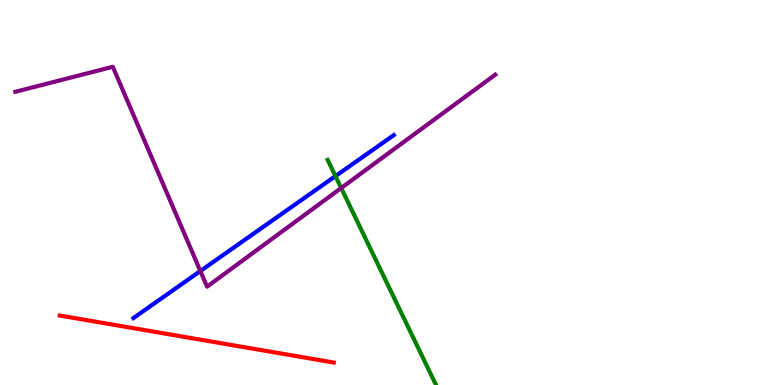[{'lines': ['blue', 'red'], 'intersections': []}, {'lines': ['green', 'red'], 'intersections': []}, {'lines': ['purple', 'red'], 'intersections': []}, {'lines': ['blue', 'green'], 'intersections': [{'x': 4.33, 'y': 5.43}]}, {'lines': ['blue', 'purple'], 'intersections': [{'x': 2.59, 'y': 2.96}]}, {'lines': ['green', 'purple'], 'intersections': [{'x': 4.4, 'y': 5.12}]}]